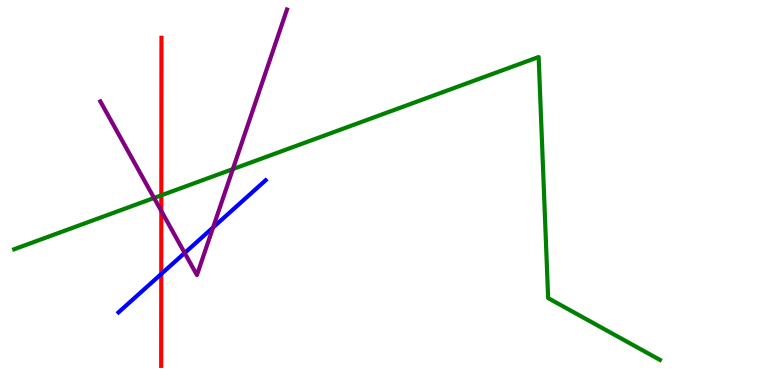[{'lines': ['blue', 'red'], 'intersections': [{'x': 2.08, 'y': 2.88}]}, {'lines': ['green', 'red'], 'intersections': [{'x': 2.08, 'y': 4.93}]}, {'lines': ['purple', 'red'], 'intersections': [{'x': 2.08, 'y': 4.52}]}, {'lines': ['blue', 'green'], 'intersections': []}, {'lines': ['blue', 'purple'], 'intersections': [{'x': 2.38, 'y': 3.43}, {'x': 2.75, 'y': 4.09}]}, {'lines': ['green', 'purple'], 'intersections': [{'x': 1.99, 'y': 4.86}, {'x': 3.0, 'y': 5.61}]}]